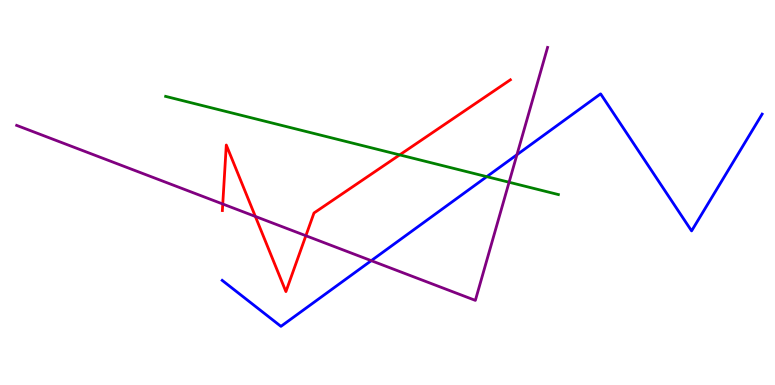[{'lines': ['blue', 'red'], 'intersections': []}, {'lines': ['green', 'red'], 'intersections': [{'x': 5.16, 'y': 5.98}]}, {'lines': ['purple', 'red'], 'intersections': [{'x': 2.87, 'y': 4.7}, {'x': 3.29, 'y': 4.38}, {'x': 3.95, 'y': 3.88}]}, {'lines': ['blue', 'green'], 'intersections': [{'x': 6.28, 'y': 5.41}]}, {'lines': ['blue', 'purple'], 'intersections': [{'x': 4.79, 'y': 3.23}, {'x': 6.67, 'y': 5.98}]}, {'lines': ['green', 'purple'], 'intersections': [{'x': 6.57, 'y': 5.27}]}]